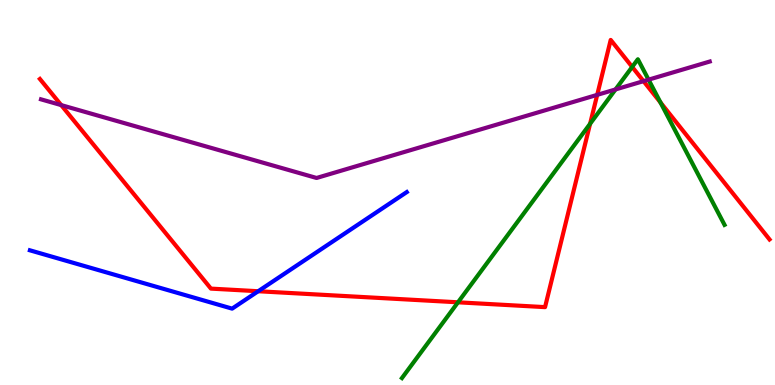[{'lines': ['blue', 'red'], 'intersections': [{'x': 3.33, 'y': 2.44}]}, {'lines': ['green', 'red'], 'intersections': [{'x': 5.91, 'y': 2.15}, {'x': 7.61, 'y': 6.78}, {'x': 8.16, 'y': 8.26}, {'x': 8.52, 'y': 7.34}]}, {'lines': ['purple', 'red'], 'intersections': [{'x': 0.79, 'y': 7.27}, {'x': 7.71, 'y': 7.54}, {'x': 8.3, 'y': 7.89}]}, {'lines': ['blue', 'green'], 'intersections': []}, {'lines': ['blue', 'purple'], 'intersections': []}, {'lines': ['green', 'purple'], 'intersections': [{'x': 7.94, 'y': 7.68}, {'x': 8.37, 'y': 7.93}]}]